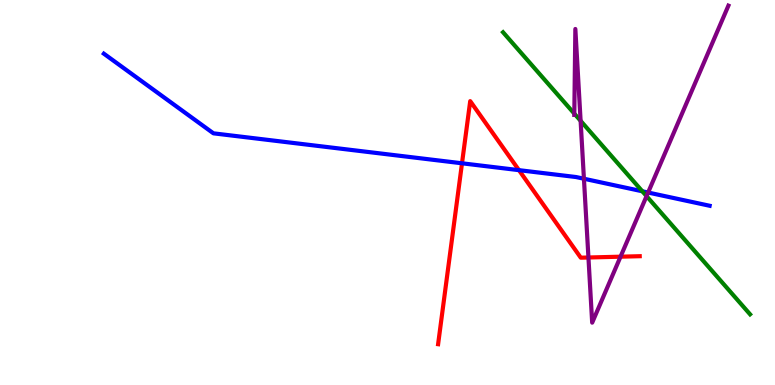[{'lines': ['blue', 'red'], 'intersections': [{'x': 5.96, 'y': 5.76}, {'x': 6.7, 'y': 5.58}]}, {'lines': ['green', 'red'], 'intersections': []}, {'lines': ['purple', 'red'], 'intersections': [{'x': 7.59, 'y': 3.31}, {'x': 8.01, 'y': 3.33}]}, {'lines': ['blue', 'green'], 'intersections': [{'x': 8.29, 'y': 5.03}]}, {'lines': ['blue', 'purple'], 'intersections': [{'x': 7.53, 'y': 5.36}, {'x': 8.36, 'y': 5.0}]}, {'lines': ['green', 'purple'], 'intersections': [{'x': 7.41, 'y': 7.05}, {'x': 7.49, 'y': 6.86}, {'x': 8.34, 'y': 4.91}]}]